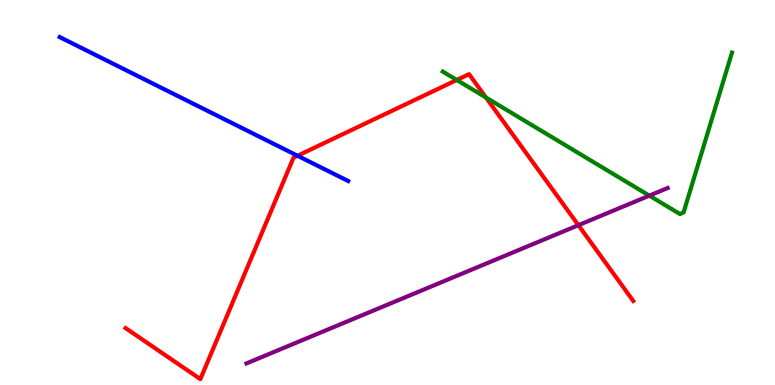[{'lines': ['blue', 'red'], 'intersections': [{'x': 3.84, 'y': 5.95}]}, {'lines': ['green', 'red'], 'intersections': [{'x': 5.89, 'y': 7.92}, {'x': 6.27, 'y': 7.47}]}, {'lines': ['purple', 'red'], 'intersections': [{'x': 7.46, 'y': 4.15}]}, {'lines': ['blue', 'green'], 'intersections': []}, {'lines': ['blue', 'purple'], 'intersections': []}, {'lines': ['green', 'purple'], 'intersections': [{'x': 8.38, 'y': 4.92}]}]